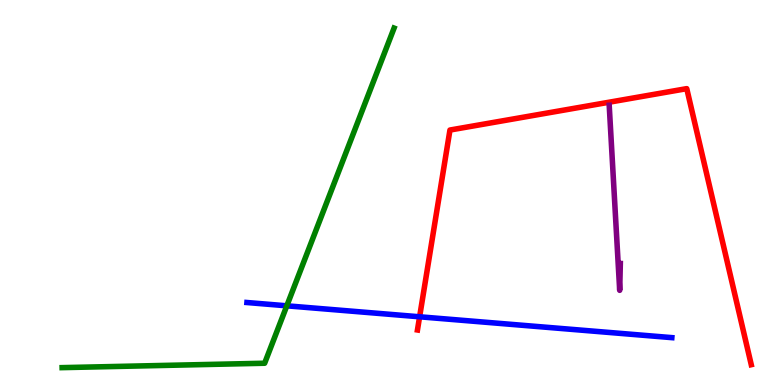[{'lines': ['blue', 'red'], 'intersections': [{'x': 5.41, 'y': 1.77}]}, {'lines': ['green', 'red'], 'intersections': []}, {'lines': ['purple', 'red'], 'intersections': []}, {'lines': ['blue', 'green'], 'intersections': [{'x': 3.7, 'y': 2.06}]}, {'lines': ['blue', 'purple'], 'intersections': []}, {'lines': ['green', 'purple'], 'intersections': []}]